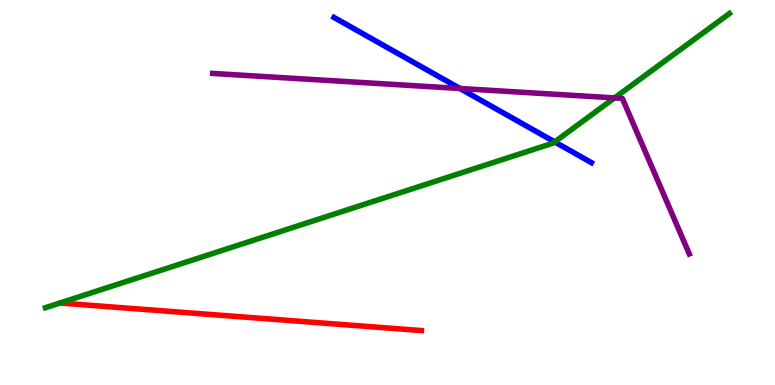[{'lines': ['blue', 'red'], 'intersections': []}, {'lines': ['green', 'red'], 'intersections': []}, {'lines': ['purple', 'red'], 'intersections': []}, {'lines': ['blue', 'green'], 'intersections': [{'x': 7.16, 'y': 6.31}]}, {'lines': ['blue', 'purple'], 'intersections': [{'x': 5.93, 'y': 7.7}]}, {'lines': ['green', 'purple'], 'intersections': [{'x': 7.93, 'y': 7.46}]}]